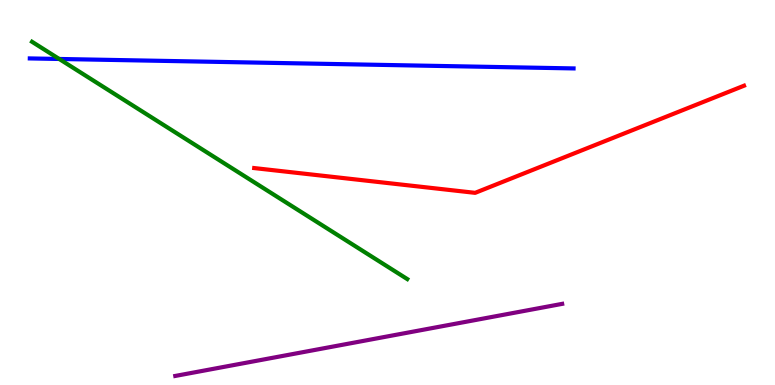[{'lines': ['blue', 'red'], 'intersections': []}, {'lines': ['green', 'red'], 'intersections': []}, {'lines': ['purple', 'red'], 'intersections': []}, {'lines': ['blue', 'green'], 'intersections': [{'x': 0.764, 'y': 8.47}]}, {'lines': ['blue', 'purple'], 'intersections': []}, {'lines': ['green', 'purple'], 'intersections': []}]